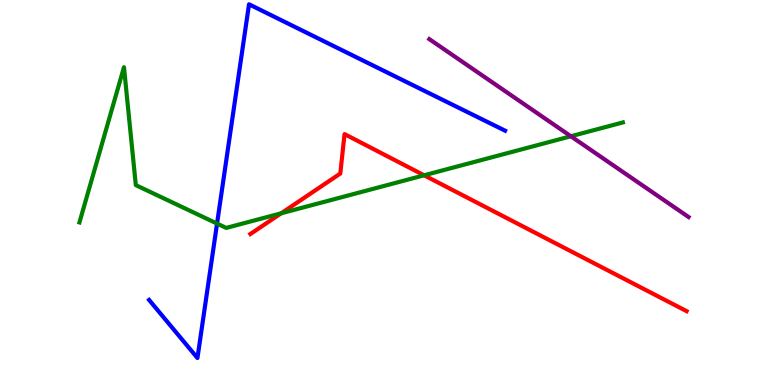[{'lines': ['blue', 'red'], 'intersections': []}, {'lines': ['green', 'red'], 'intersections': [{'x': 3.63, 'y': 4.46}, {'x': 5.47, 'y': 5.45}]}, {'lines': ['purple', 'red'], 'intersections': []}, {'lines': ['blue', 'green'], 'intersections': [{'x': 2.8, 'y': 4.19}]}, {'lines': ['blue', 'purple'], 'intersections': []}, {'lines': ['green', 'purple'], 'intersections': [{'x': 7.37, 'y': 6.46}]}]